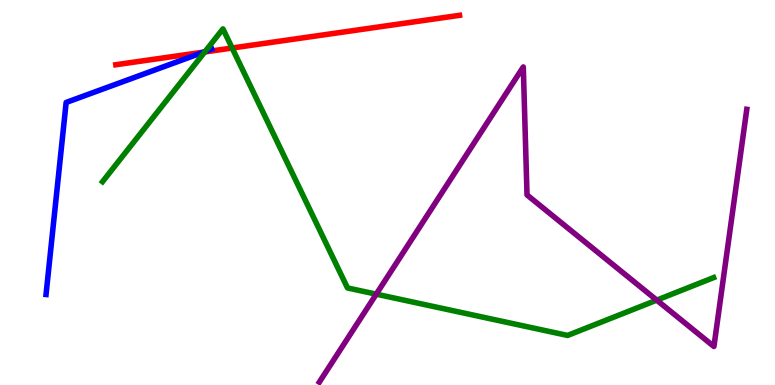[{'lines': ['blue', 'red'], 'intersections': [{'x': 2.63, 'y': 8.65}]}, {'lines': ['green', 'red'], 'intersections': [{'x': 2.64, 'y': 8.65}, {'x': 3.0, 'y': 8.75}]}, {'lines': ['purple', 'red'], 'intersections': []}, {'lines': ['blue', 'green'], 'intersections': [{'x': 2.65, 'y': 8.66}]}, {'lines': ['blue', 'purple'], 'intersections': []}, {'lines': ['green', 'purple'], 'intersections': [{'x': 4.86, 'y': 2.36}, {'x': 8.47, 'y': 2.2}]}]